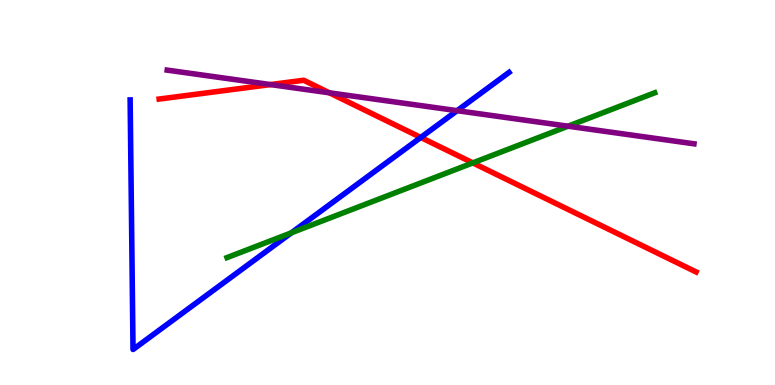[{'lines': ['blue', 'red'], 'intersections': [{'x': 5.43, 'y': 6.43}]}, {'lines': ['green', 'red'], 'intersections': [{'x': 6.1, 'y': 5.77}]}, {'lines': ['purple', 'red'], 'intersections': [{'x': 3.49, 'y': 7.8}, {'x': 4.25, 'y': 7.59}]}, {'lines': ['blue', 'green'], 'intersections': [{'x': 3.76, 'y': 3.95}]}, {'lines': ['blue', 'purple'], 'intersections': [{'x': 5.9, 'y': 7.13}]}, {'lines': ['green', 'purple'], 'intersections': [{'x': 7.33, 'y': 6.72}]}]